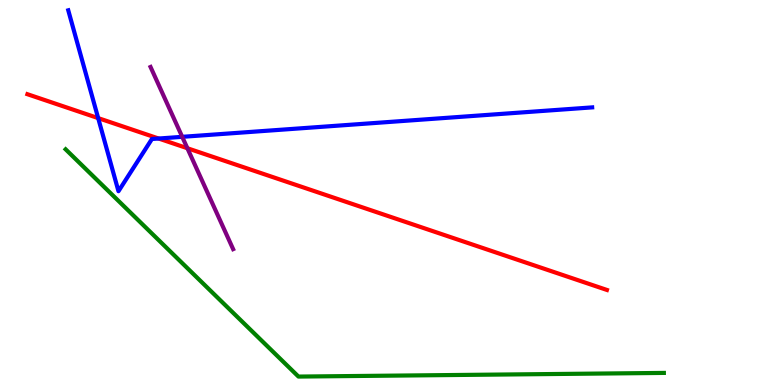[{'lines': ['blue', 'red'], 'intersections': [{'x': 1.27, 'y': 6.93}, {'x': 2.05, 'y': 6.4}]}, {'lines': ['green', 'red'], 'intersections': []}, {'lines': ['purple', 'red'], 'intersections': [{'x': 2.42, 'y': 6.15}]}, {'lines': ['blue', 'green'], 'intersections': []}, {'lines': ['blue', 'purple'], 'intersections': [{'x': 2.35, 'y': 6.45}]}, {'lines': ['green', 'purple'], 'intersections': []}]